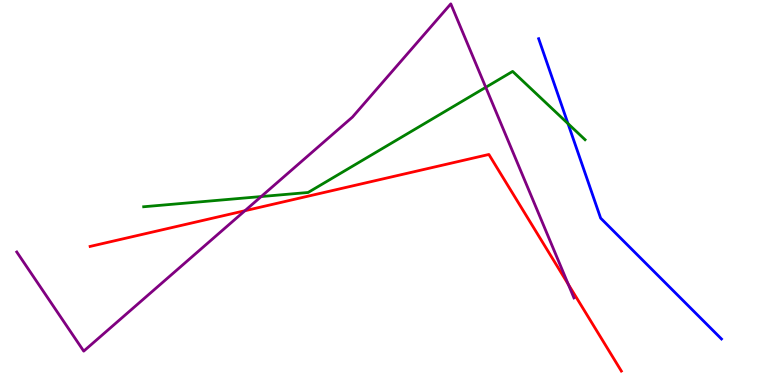[{'lines': ['blue', 'red'], 'intersections': []}, {'lines': ['green', 'red'], 'intersections': []}, {'lines': ['purple', 'red'], 'intersections': [{'x': 3.16, 'y': 4.53}, {'x': 7.33, 'y': 2.62}]}, {'lines': ['blue', 'green'], 'intersections': [{'x': 7.33, 'y': 6.79}]}, {'lines': ['blue', 'purple'], 'intersections': []}, {'lines': ['green', 'purple'], 'intersections': [{'x': 3.37, 'y': 4.89}, {'x': 6.27, 'y': 7.73}]}]